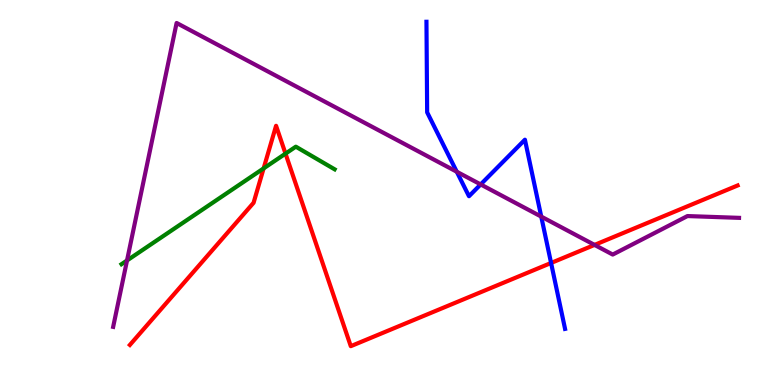[{'lines': ['blue', 'red'], 'intersections': [{'x': 7.11, 'y': 3.17}]}, {'lines': ['green', 'red'], 'intersections': [{'x': 3.4, 'y': 5.63}, {'x': 3.68, 'y': 6.01}]}, {'lines': ['purple', 'red'], 'intersections': [{'x': 7.67, 'y': 3.64}]}, {'lines': ['blue', 'green'], 'intersections': []}, {'lines': ['blue', 'purple'], 'intersections': [{'x': 5.89, 'y': 5.54}, {'x': 6.2, 'y': 5.21}, {'x': 6.98, 'y': 4.37}]}, {'lines': ['green', 'purple'], 'intersections': [{'x': 1.64, 'y': 3.23}]}]